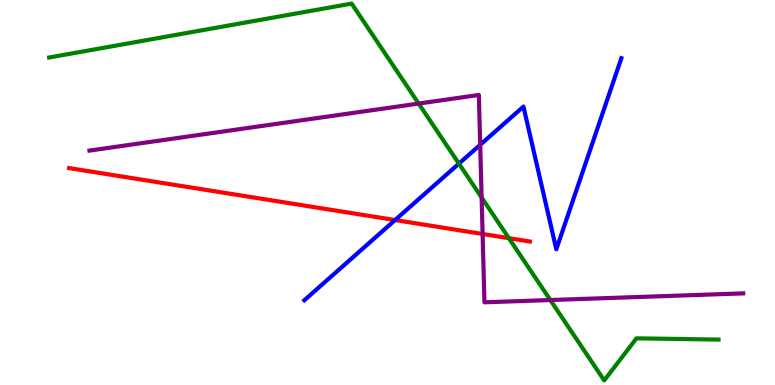[{'lines': ['blue', 'red'], 'intersections': [{'x': 5.1, 'y': 4.28}]}, {'lines': ['green', 'red'], 'intersections': [{'x': 6.57, 'y': 3.81}]}, {'lines': ['purple', 'red'], 'intersections': [{'x': 6.23, 'y': 3.92}]}, {'lines': ['blue', 'green'], 'intersections': [{'x': 5.92, 'y': 5.75}]}, {'lines': ['blue', 'purple'], 'intersections': [{'x': 6.2, 'y': 6.24}]}, {'lines': ['green', 'purple'], 'intersections': [{'x': 5.4, 'y': 7.31}, {'x': 6.21, 'y': 4.87}, {'x': 7.1, 'y': 2.21}]}]